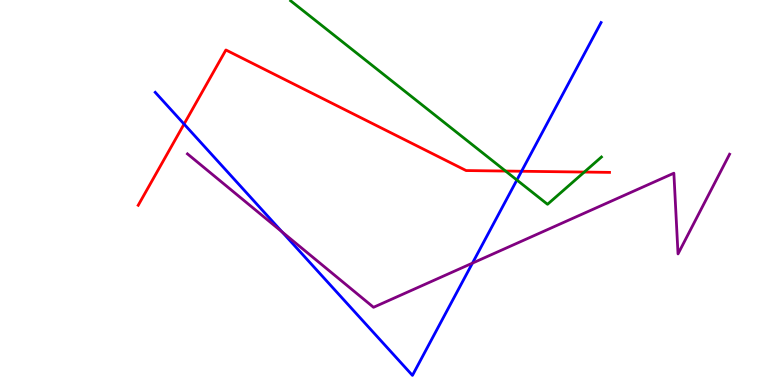[{'lines': ['blue', 'red'], 'intersections': [{'x': 2.38, 'y': 6.78}, {'x': 6.73, 'y': 5.55}]}, {'lines': ['green', 'red'], 'intersections': [{'x': 6.52, 'y': 5.56}, {'x': 7.54, 'y': 5.53}]}, {'lines': ['purple', 'red'], 'intersections': []}, {'lines': ['blue', 'green'], 'intersections': [{'x': 6.67, 'y': 5.32}]}, {'lines': ['blue', 'purple'], 'intersections': [{'x': 3.64, 'y': 3.98}, {'x': 6.1, 'y': 3.17}]}, {'lines': ['green', 'purple'], 'intersections': []}]